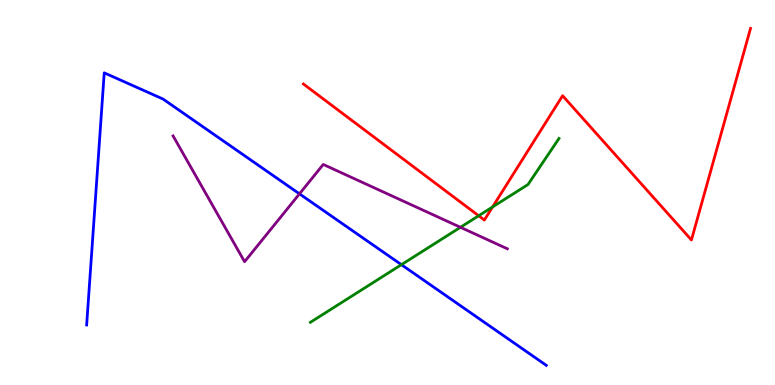[{'lines': ['blue', 'red'], 'intersections': []}, {'lines': ['green', 'red'], 'intersections': [{'x': 6.18, 'y': 4.4}, {'x': 6.36, 'y': 4.62}]}, {'lines': ['purple', 'red'], 'intersections': []}, {'lines': ['blue', 'green'], 'intersections': [{'x': 5.18, 'y': 3.13}]}, {'lines': ['blue', 'purple'], 'intersections': [{'x': 3.86, 'y': 4.97}]}, {'lines': ['green', 'purple'], 'intersections': [{'x': 5.94, 'y': 4.1}]}]